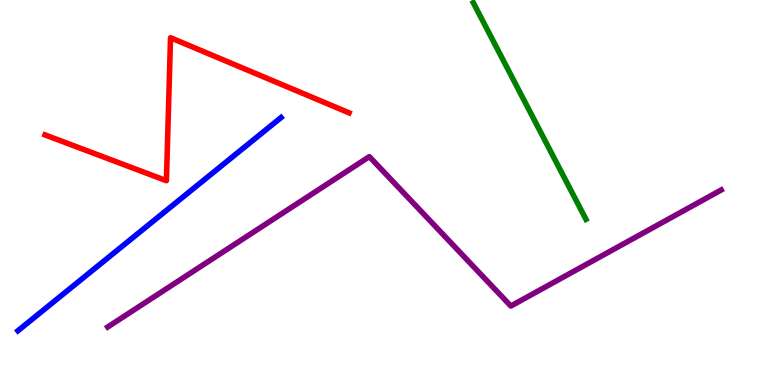[{'lines': ['blue', 'red'], 'intersections': []}, {'lines': ['green', 'red'], 'intersections': []}, {'lines': ['purple', 'red'], 'intersections': []}, {'lines': ['blue', 'green'], 'intersections': []}, {'lines': ['blue', 'purple'], 'intersections': []}, {'lines': ['green', 'purple'], 'intersections': []}]